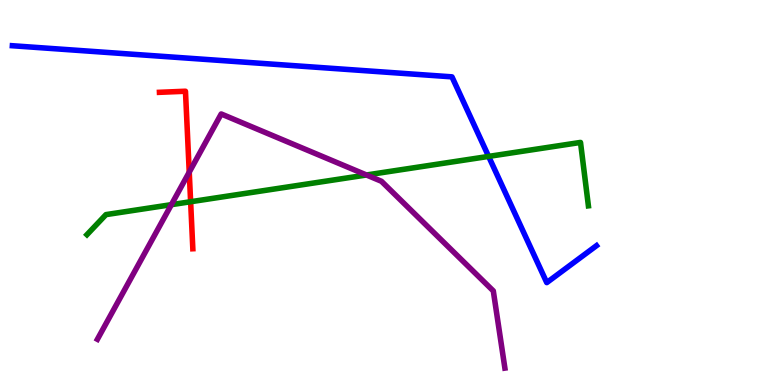[{'lines': ['blue', 'red'], 'intersections': []}, {'lines': ['green', 'red'], 'intersections': [{'x': 2.46, 'y': 4.76}]}, {'lines': ['purple', 'red'], 'intersections': [{'x': 2.44, 'y': 5.53}]}, {'lines': ['blue', 'green'], 'intersections': [{'x': 6.3, 'y': 5.94}]}, {'lines': ['blue', 'purple'], 'intersections': []}, {'lines': ['green', 'purple'], 'intersections': [{'x': 2.21, 'y': 4.68}, {'x': 4.73, 'y': 5.45}]}]